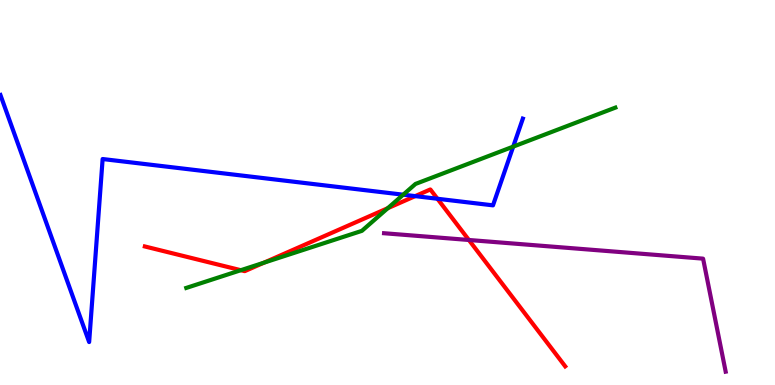[{'lines': ['blue', 'red'], 'intersections': [{'x': 5.36, 'y': 4.91}, {'x': 5.64, 'y': 4.84}]}, {'lines': ['green', 'red'], 'intersections': [{'x': 3.11, 'y': 2.98}, {'x': 3.41, 'y': 3.18}, {'x': 5.0, 'y': 4.59}]}, {'lines': ['purple', 'red'], 'intersections': [{'x': 6.05, 'y': 3.77}]}, {'lines': ['blue', 'green'], 'intersections': [{'x': 5.2, 'y': 4.94}, {'x': 6.62, 'y': 6.19}]}, {'lines': ['blue', 'purple'], 'intersections': []}, {'lines': ['green', 'purple'], 'intersections': []}]